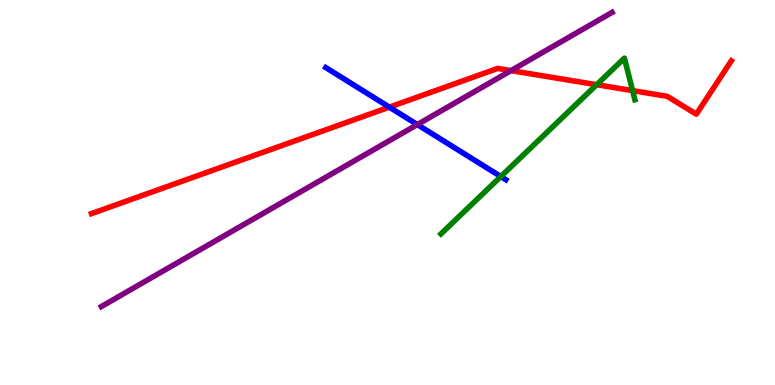[{'lines': ['blue', 'red'], 'intersections': [{'x': 5.02, 'y': 7.22}]}, {'lines': ['green', 'red'], 'intersections': [{'x': 7.7, 'y': 7.8}, {'x': 8.16, 'y': 7.65}]}, {'lines': ['purple', 'red'], 'intersections': [{'x': 6.59, 'y': 8.17}]}, {'lines': ['blue', 'green'], 'intersections': [{'x': 6.46, 'y': 5.41}]}, {'lines': ['blue', 'purple'], 'intersections': [{'x': 5.38, 'y': 6.76}]}, {'lines': ['green', 'purple'], 'intersections': []}]